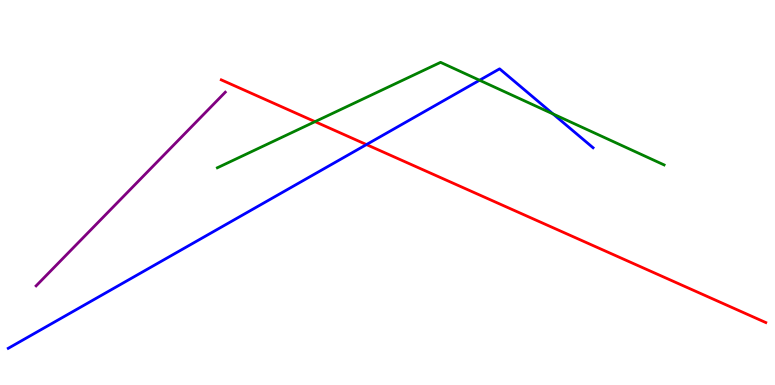[{'lines': ['blue', 'red'], 'intersections': [{'x': 4.73, 'y': 6.24}]}, {'lines': ['green', 'red'], 'intersections': [{'x': 4.06, 'y': 6.84}]}, {'lines': ['purple', 'red'], 'intersections': []}, {'lines': ['blue', 'green'], 'intersections': [{'x': 6.19, 'y': 7.92}, {'x': 7.14, 'y': 7.04}]}, {'lines': ['blue', 'purple'], 'intersections': []}, {'lines': ['green', 'purple'], 'intersections': []}]